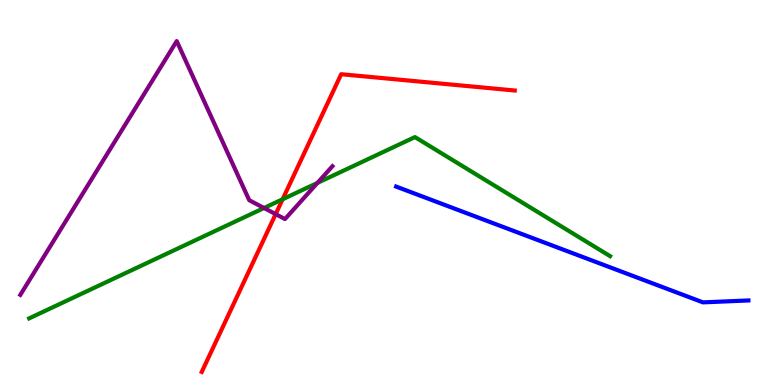[{'lines': ['blue', 'red'], 'intersections': []}, {'lines': ['green', 'red'], 'intersections': [{'x': 3.65, 'y': 4.82}]}, {'lines': ['purple', 'red'], 'intersections': [{'x': 3.56, 'y': 4.44}]}, {'lines': ['blue', 'green'], 'intersections': []}, {'lines': ['blue', 'purple'], 'intersections': []}, {'lines': ['green', 'purple'], 'intersections': [{'x': 3.41, 'y': 4.6}, {'x': 4.1, 'y': 5.25}]}]